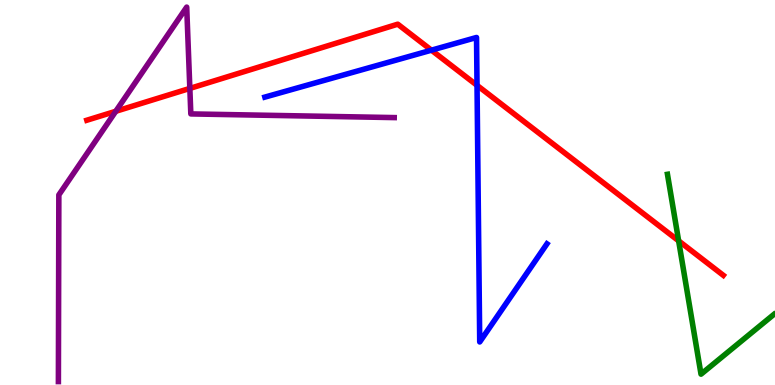[{'lines': ['blue', 'red'], 'intersections': [{'x': 5.57, 'y': 8.7}, {'x': 6.16, 'y': 7.78}]}, {'lines': ['green', 'red'], 'intersections': [{'x': 8.76, 'y': 3.74}]}, {'lines': ['purple', 'red'], 'intersections': [{'x': 1.49, 'y': 7.11}, {'x': 2.45, 'y': 7.7}]}, {'lines': ['blue', 'green'], 'intersections': []}, {'lines': ['blue', 'purple'], 'intersections': []}, {'lines': ['green', 'purple'], 'intersections': []}]